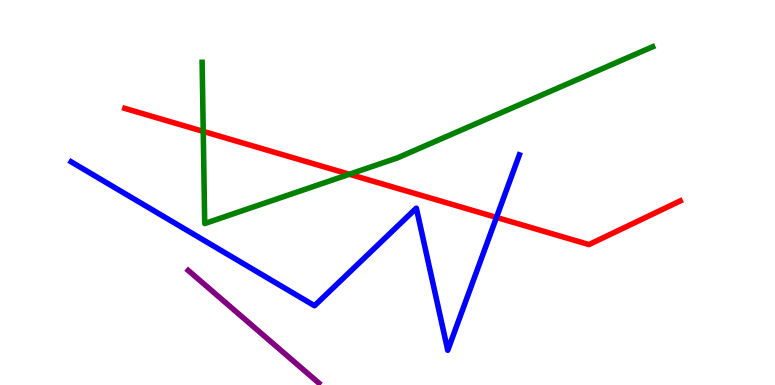[{'lines': ['blue', 'red'], 'intersections': [{'x': 6.41, 'y': 4.35}]}, {'lines': ['green', 'red'], 'intersections': [{'x': 2.62, 'y': 6.59}, {'x': 4.51, 'y': 5.47}]}, {'lines': ['purple', 'red'], 'intersections': []}, {'lines': ['blue', 'green'], 'intersections': []}, {'lines': ['blue', 'purple'], 'intersections': []}, {'lines': ['green', 'purple'], 'intersections': []}]